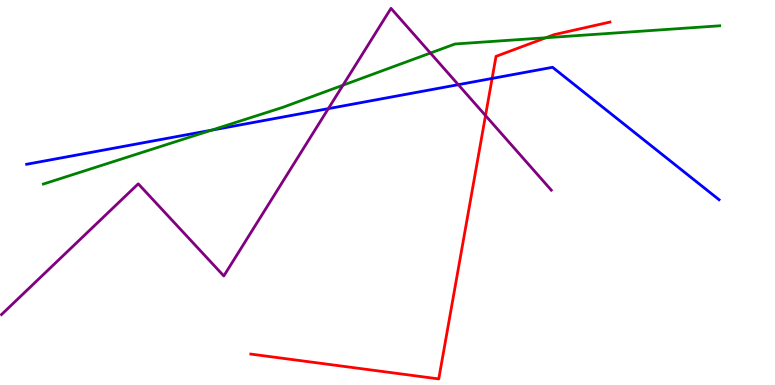[{'lines': ['blue', 'red'], 'intersections': [{'x': 6.35, 'y': 7.96}]}, {'lines': ['green', 'red'], 'intersections': [{'x': 7.04, 'y': 9.02}]}, {'lines': ['purple', 'red'], 'intersections': [{'x': 6.26, 'y': 7.0}]}, {'lines': ['blue', 'green'], 'intersections': [{'x': 2.73, 'y': 6.62}]}, {'lines': ['blue', 'purple'], 'intersections': [{'x': 4.24, 'y': 7.18}, {'x': 5.91, 'y': 7.8}]}, {'lines': ['green', 'purple'], 'intersections': [{'x': 4.43, 'y': 7.79}, {'x': 5.55, 'y': 8.62}]}]